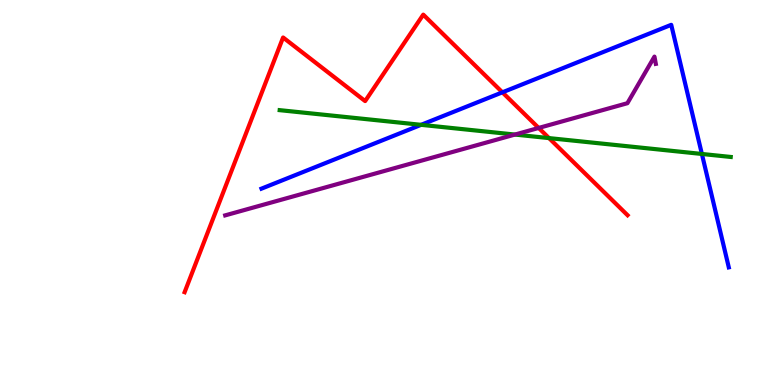[{'lines': ['blue', 'red'], 'intersections': [{'x': 6.48, 'y': 7.6}]}, {'lines': ['green', 'red'], 'intersections': [{'x': 7.08, 'y': 6.41}]}, {'lines': ['purple', 'red'], 'intersections': [{'x': 6.95, 'y': 6.68}]}, {'lines': ['blue', 'green'], 'intersections': [{'x': 5.43, 'y': 6.76}, {'x': 9.06, 'y': 6.0}]}, {'lines': ['blue', 'purple'], 'intersections': []}, {'lines': ['green', 'purple'], 'intersections': [{'x': 6.64, 'y': 6.5}]}]